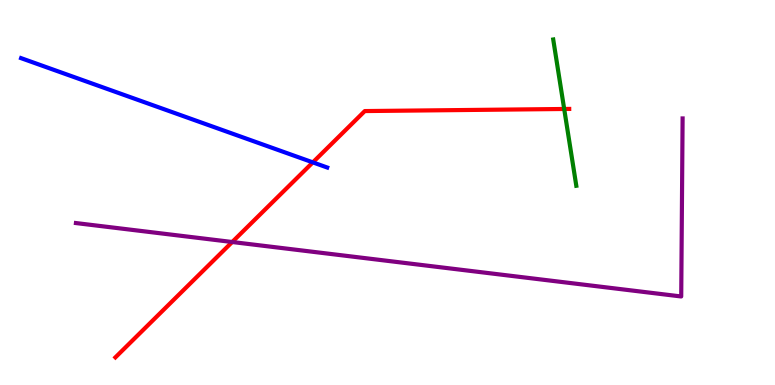[{'lines': ['blue', 'red'], 'intersections': [{'x': 4.04, 'y': 5.78}]}, {'lines': ['green', 'red'], 'intersections': [{'x': 7.28, 'y': 7.17}]}, {'lines': ['purple', 'red'], 'intersections': [{'x': 3.0, 'y': 3.71}]}, {'lines': ['blue', 'green'], 'intersections': []}, {'lines': ['blue', 'purple'], 'intersections': []}, {'lines': ['green', 'purple'], 'intersections': []}]